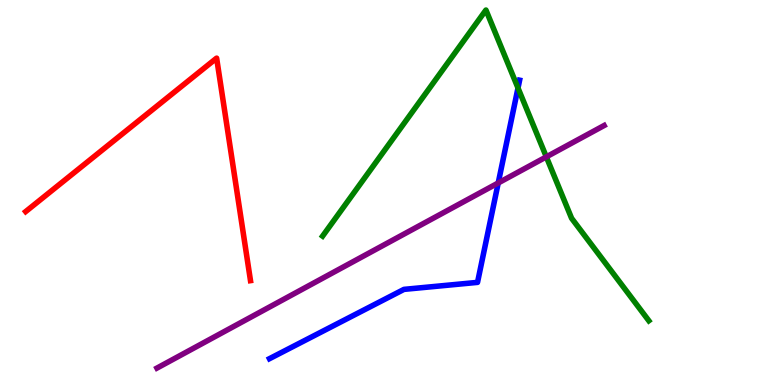[{'lines': ['blue', 'red'], 'intersections': []}, {'lines': ['green', 'red'], 'intersections': []}, {'lines': ['purple', 'red'], 'intersections': []}, {'lines': ['blue', 'green'], 'intersections': [{'x': 6.68, 'y': 7.71}]}, {'lines': ['blue', 'purple'], 'intersections': [{'x': 6.43, 'y': 5.25}]}, {'lines': ['green', 'purple'], 'intersections': [{'x': 7.05, 'y': 5.93}]}]